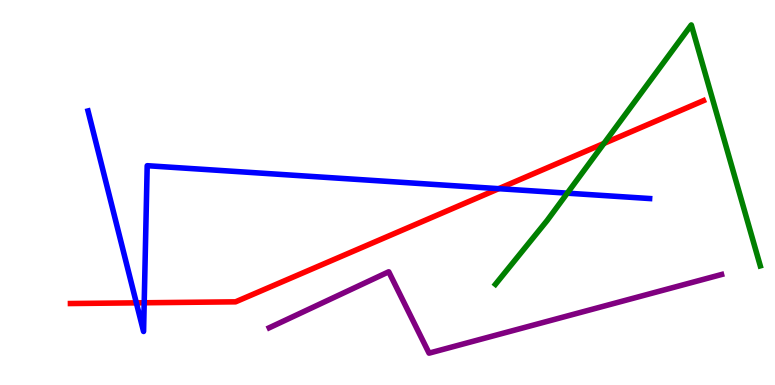[{'lines': ['blue', 'red'], 'intersections': [{'x': 1.76, 'y': 2.13}, {'x': 1.86, 'y': 2.14}, {'x': 6.44, 'y': 5.1}]}, {'lines': ['green', 'red'], 'intersections': [{'x': 7.79, 'y': 6.27}]}, {'lines': ['purple', 'red'], 'intersections': []}, {'lines': ['blue', 'green'], 'intersections': [{'x': 7.32, 'y': 4.98}]}, {'lines': ['blue', 'purple'], 'intersections': []}, {'lines': ['green', 'purple'], 'intersections': []}]